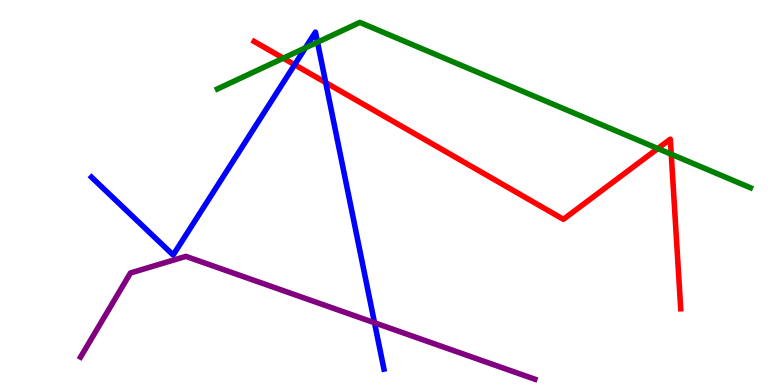[{'lines': ['blue', 'red'], 'intersections': [{'x': 3.8, 'y': 8.32}, {'x': 4.2, 'y': 7.85}]}, {'lines': ['green', 'red'], 'intersections': [{'x': 3.66, 'y': 8.49}, {'x': 8.49, 'y': 6.14}, {'x': 8.66, 'y': 5.99}]}, {'lines': ['purple', 'red'], 'intersections': []}, {'lines': ['blue', 'green'], 'intersections': [{'x': 3.94, 'y': 8.76}, {'x': 4.1, 'y': 8.9}]}, {'lines': ['blue', 'purple'], 'intersections': [{'x': 4.83, 'y': 1.62}]}, {'lines': ['green', 'purple'], 'intersections': []}]